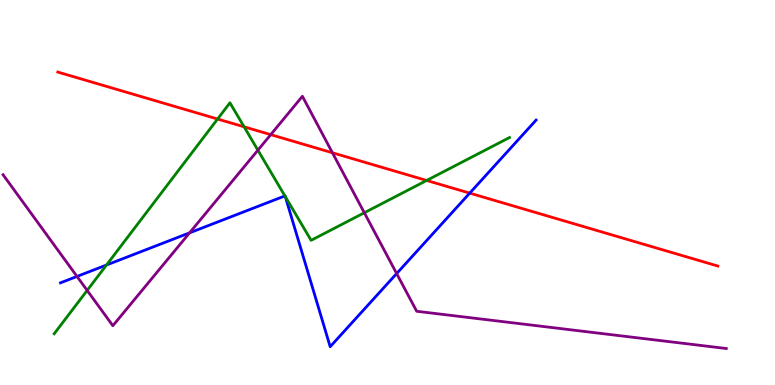[{'lines': ['blue', 'red'], 'intersections': [{'x': 6.06, 'y': 4.98}]}, {'lines': ['green', 'red'], 'intersections': [{'x': 2.81, 'y': 6.91}, {'x': 3.15, 'y': 6.71}, {'x': 5.51, 'y': 5.31}]}, {'lines': ['purple', 'red'], 'intersections': [{'x': 3.49, 'y': 6.5}, {'x': 4.29, 'y': 6.03}]}, {'lines': ['blue', 'green'], 'intersections': [{'x': 1.37, 'y': 3.12}, {'x': 3.68, 'y': 4.91}, {'x': 3.68, 'y': 4.89}]}, {'lines': ['blue', 'purple'], 'intersections': [{'x': 0.994, 'y': 2.82}, {'x': 2.45, 'y': 3.95}, {'x': 5.12, 'y': 2.89}]}, {'lines': ['green', 'purple'], 'intersections': [{'x': 1.12, 'y': 2.46}, {'x': 3.33, 'y': 6.1}, {'x': 4.7, 'y': 4.47}]}]